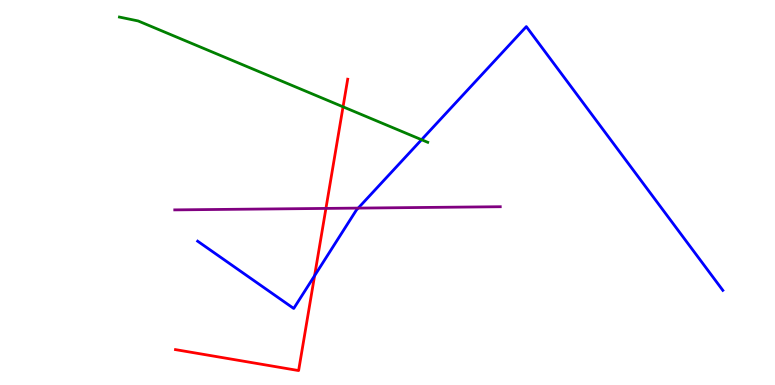[{'lines': ['blue', 'red'], 'intersections': [{'x': 4.06, 'y': 2.84}]}, {'lines': ['green', 'red'], 'intersections': [{'x': 4.43, 'y': 7.23}]}, {'lines': ['purple', 'red'], 'intersections': [{'x': 4.21, 'y': 4.59}]}, {'lines': ['blue', 'green'], 'intersections': [{'x': 5.44, 'y': 6.37}]}, {'lines': ['blue', 'purple'], 'intersections': [{'x': 4.62, 'y': 4.59}]}, {'lines': ['green', 'purple'], 'intersections': []}]